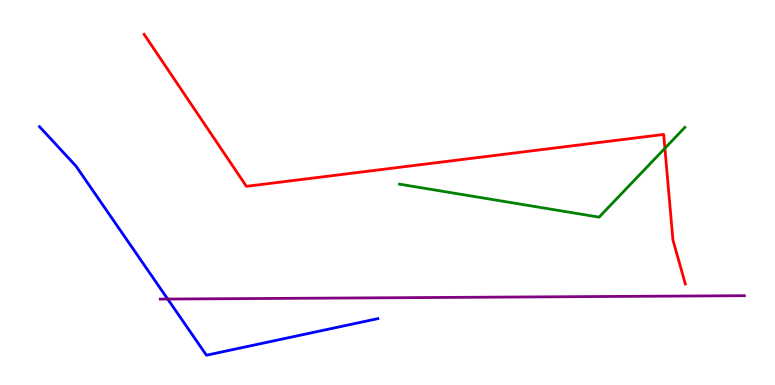[{'lines': ['blue', 'red'], 'intersections': []}, {'lines': ['green', 'red'], 'intersections': [{'x': 8.58, 'y': 6.15}]}, {'lines': ['purple', 'red'], 'intersections': []}, {'lines': ['blue', 'green'], 'intersections': []}, {'lines': ['blue', 'purple'], 'intersections': [{'x': 2.16, 'y': 2.23}]}, {'lines': ['green', 'purple'], 'intersections': []}]